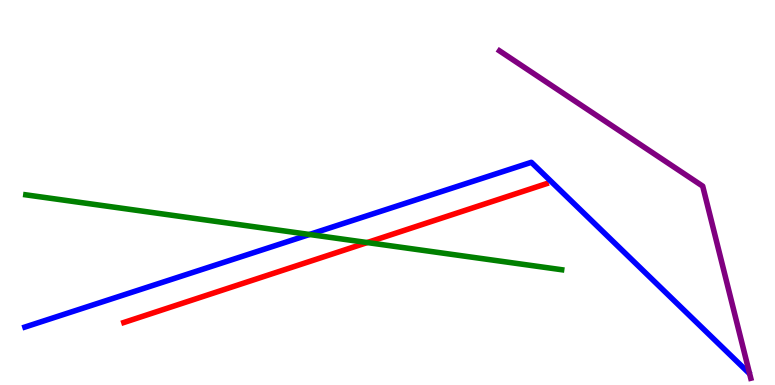[{'lines': ['blue', 'red'], 'intersections': []}, {'lines': ['green', 'red'], 'intersections': [{'x': 4.74, 'y': 3.7}]}, {'lines': ['purple', 'red'], 'intersections': []}, {'lines': ['blue', 'green'], 'intersections': [{'x': 3.99, 'y': 3.91}]}, {'lines': ['blue', 'purple'], 'intersections': []}, {'lines': ['green', 'purple'], 'intersections': []}]